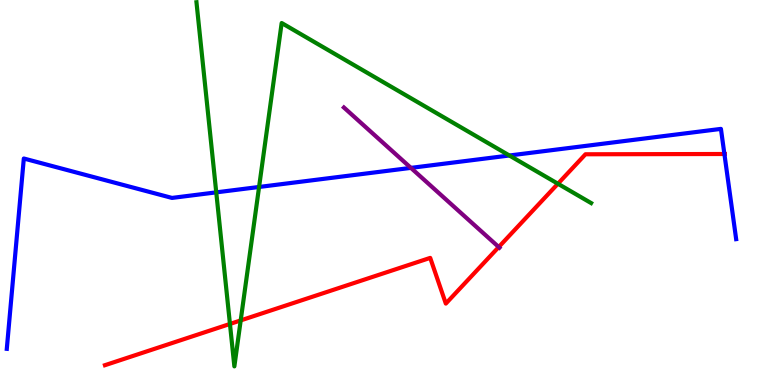[{'lines': ['blue', 'red'], 'intersections': [{'x': 9.35, 'y': 6.0}]}, {'lines': ['green', 'red'], 'intersections': [{'x': 2.97, 'y': 1.59}, {'x': 3.11, 'y': 1.68}, {'x': 7.2, 'y': 5.23}]}, {'lines': ['purple', 'red'], 'intersections': [{'x': 6.44, 'y': 3.58}]}, {'lines': ['blue', 'green'], 'intersections': [{'x': 2.79, 'y': 5.0}, {'x': 3.34, 'y': 5.14}, {'x': 6.57, 'y': 5.96}]}, {'lines': ['blue', 'purple'], 'intersections': [{'x': 5.3, 'y': 5.64}]}, {'lines': ['green', 'purple'], 'intersections': []}]